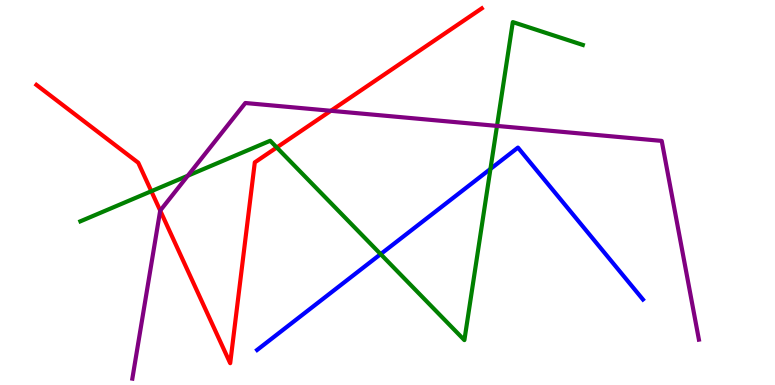[{'lines': ['blue', 'red'], 'intersections': []}, {'lines': ['green', 'red'], 'intersections': [{'x': 1.95, 'y': 5.03}, {'x': 3.57, 'y': 6.17}]}, {'lines': ['purple', 'red'], 'intersections': [{'x': 2.07, 'y': 4.53}, {'x': 4.27, 'y': 7.12}]}, {'lines': ['blue', 'green'], 'intersections': [{'x': 4.91, 'y': 3.4}, {'x': 6.33, 'y': 5.61}]}, {'lines': ['blue', 'purple'], 'intersections': []}, {'lines': ['green', 'purple'], 'intersections': [{'x': 2.42, 'y': 5.44}, {'x': 6.41, 'y': 6.73}]}]